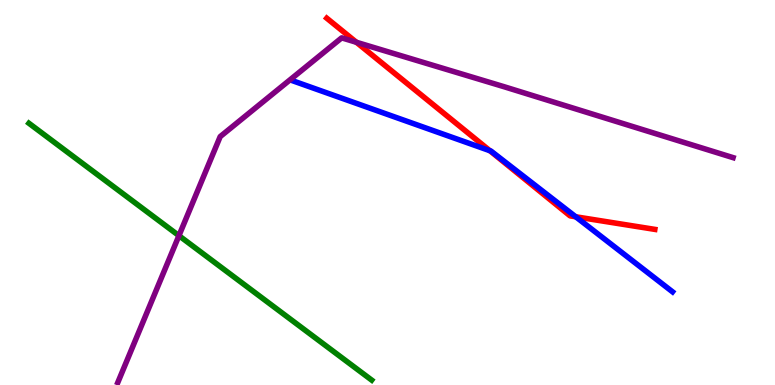[{'lines': ['blue', 'red'], 'intersections': [{'x': 6.32, 'y': 6.09}, {'x': 7.43, 'y': 4.37}]}, {'lines': ['green', 'red'], 'intersections': []}, {'lines': ['purple', 'red'], 'intersections': [{'x': 4.6, 'y': 8.9}]}, {'lines': ['blue', 'green'], 'intersections': []}, {'lines': ['blue', 'purple'], 'intersections': []}, {'lines': ['green', 'purple'], 'intersections': [{'x': 2.31, 'y': 3.88}]}]